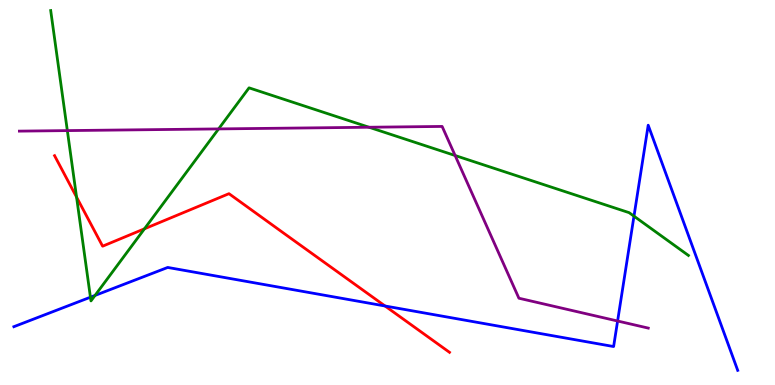[{'lines': ['blue', 'red'], 'intersections': [{'x': 4.97, 'y': 2.05}]}, {'lines': ['green', 'red'], 'intersections': [{'x': 0.988, 'y': 4.88}, {'x': 1.86, 'y': 4.06}]}, {'lines': ['purple', 'red'], 'intersections': []}, {'lines': ['blue', 'green'], 'intersections': [{'x': 1.17, 'y': 2.28}, {'x': 1.23, 'y': 2.33}, {'x': 8.18, 'y': 4.39}]}, {'lines': ['blue', 'purple'], 'intersections': [{'x': 7.97, 'y': 1.66}]}, {'lines': ['green', 'purple'], 'intersections': [{'x': 0.869, 'y': 6.61}, {'x': 2.82, 'y': 6.65}, {'x': 4.76, 'y': 6.69}, {'x': 5.87, 'y': 5.96}]}]